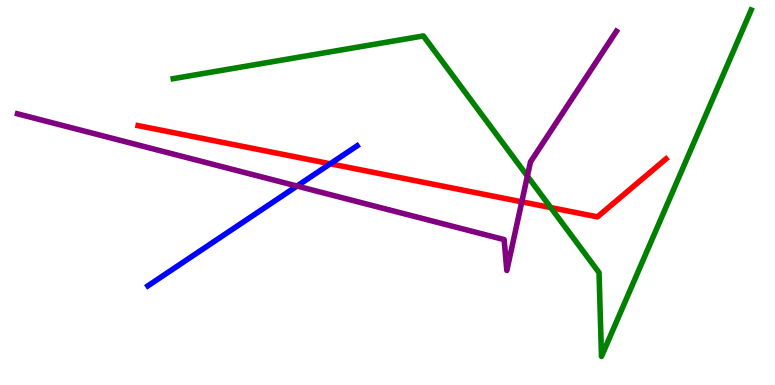[{'lines': ['blue', 'red'], 'intersections': [{'x': 4.26, 'y': 5.75}]}, {'lines': ['green', 'red'], 'intersections': [{'x': 7.11, 'y': 4.61}]}, {'lines': ['purple', 'red'], 'intersections': [{'x': 6.73, 'y': 4.76}]}, {'lines': ['blue', 'green'], 'intersections': []}, {'lines': ['blue', 'purple'], 'intersections': [{'x': 3.83, 'y': 5.17}]}, {'lines': ['green', 'purple'], 'intersections': [{'x': 6.81, 'y': 5.43}]}]